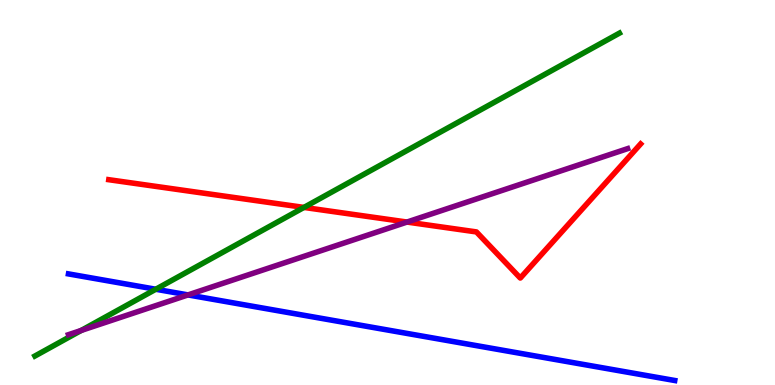[{'lines': ['blue', 'red'], 'intersections': []}, {'lines': ['green', 'red'], 'intersections': [{'x': 3.92, 'y': 4.61}]}, {'lines': ['purple', 'red'], 'intersections': [{'x': 5.25, 'y': 4.23}]}, {'lines': ['blue', 'green'], 'intersections': [{'x': 2.01, 'y': 2.49}]}, {'lines': ['blue', 'purple'], 'intersections': [{'x': 2.43, 'y': 2.34}]}, {'lines': ['green', 'purple'], 'intersections': [{'x': 1.05, 'y': 1.42}]}]